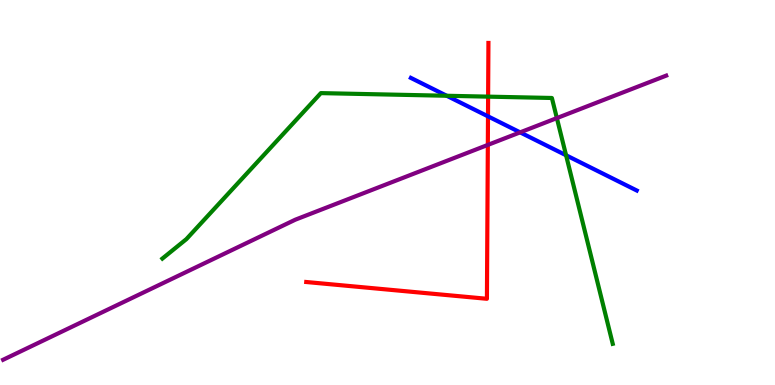[{'lines': ['blue', 'red'], 'intersections': [{'x': 6.3, 'y': 6.98}]}, {'lines': ['green', 'red'], 'intersections': [{'x': 6.3, 'y': 7.49}]}, {'lines': ['purple', 'red'], 'intersections': [{'x': 6.29, 'y': 6.24}]}, {'lines': ['blue', 'green'], 'intersections': [{'x': 5.76, 'y': 7.51}, {'x': 7.3, 'y': 5.97}]}, {'lines': ['blue', 'purple'], 'intersections': [{'x': 6.71, 'y': 6.56}]}, {'lines': ['green', 'purple'], 'intersections': [{'x': 7.19, 'y': 6.93}]}]